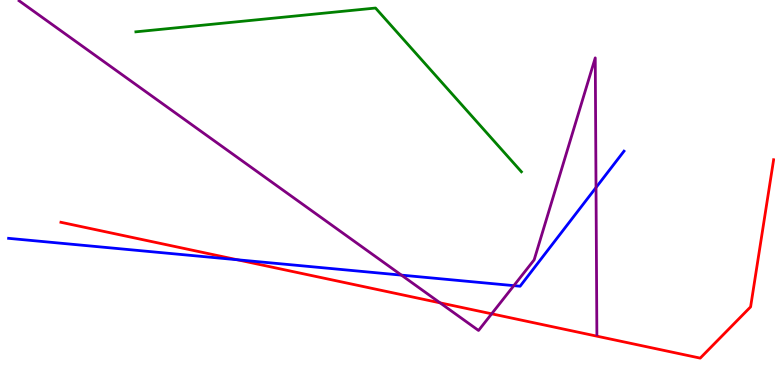[{'lines': ['blue', 'red'], 'intersections': [{'x': 3.06, 'y': 3.25}]}, {'lines': ['green', 'red'], 'intersections': []}, {'lines': ['purple', 'red'], 'intersections': [{'x': 5.68, 'y': 2.13}, {'x': 6.34, 'y': 1.85}]}, {'lines': ['blue', 'green'], 'intersections': []}, {'lines': ['blue', 'purple'], 'intersections': [{'x': 5.18, 'y': 2.85}, {'x': 6.63, 'y': 2.58}, {'x': 7.69, 'y': 5.13}]}, {'lines': ['green', 'purple'], 'intersections': []}]